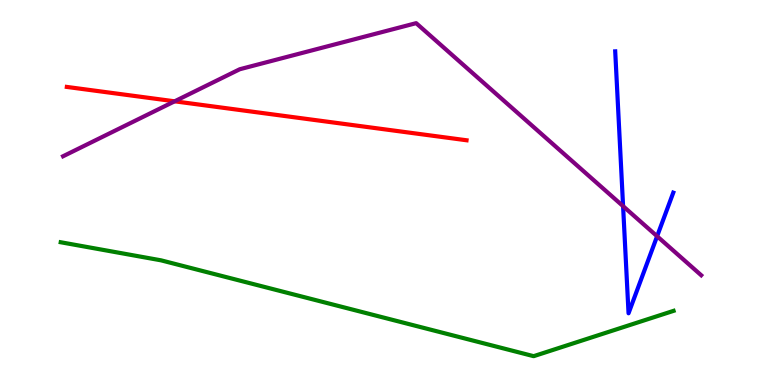[{'lines': ['blue', 'red'], 'intersections': []}, {'lines': ['green', 'red'], 'intersections': []}, {'lines': ['purple', 'red'], 'intersections': [{'x': 2.25, 'y': 7.37}]}, {'lines': ['blue', 'green'], 'intersections': []}, {'lines': ['blue', 'purple'], 'intersections': [{'x': 8.04, 'y': 4.65}, {'x': 8.48, 'y': 3.86}]}, {'lines': ['green', 'purple'], 'intersections': []}]